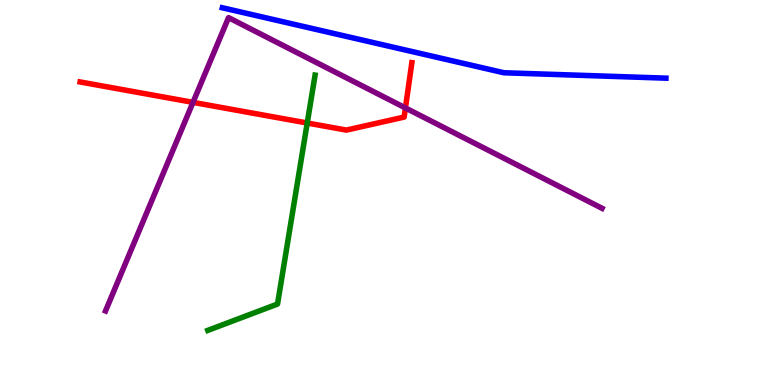[{'lines': ['blue', 'red'], 'intersections': []}, {'lines': ['green', 'red'], 'intersections': [{'x': 3.96, 'y': 6.8}]}, {'lines': ['purple', 'red'], 'intersections': [{'x': 2.49, 'y': 7.34}, {'x': 5.23, 'y': 7.2}]}, {'lines': ['blue', 'green'], 'intersections': []}, {'lines': ['blue', 'purple'], 'intersections': []}, {'lines': ['green', 'purple'], 'intersections': []}]